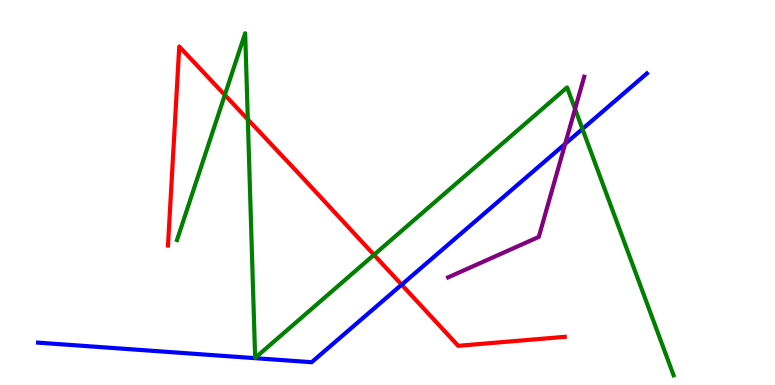[{'lines': ['blue', 'red'], 'intersections': [{'x': 5.18, 'y': 2.61}]}, {'lines': ['green', 'red'], 'intersections': [{'x': 2.9, 'y': 7.53}, {'x': 3.2, 'y': 6.9}, {'x': 4.83, 'y': 3.38}]}, {'lines': ['purple', 'red'], 'intersections': []}, {'lines': ['blue', 'green'], 'intersections': [{'x': 7.52, 'y': 6.65}]}, {'lines': ['blue', 'purple'], 'intersections': [{'x': 7.29, 'y': 6.26}]}, {'lines': ['green', 'purple'], 'intersections': [{'x': 7.42, 'y': 7.17}]}]